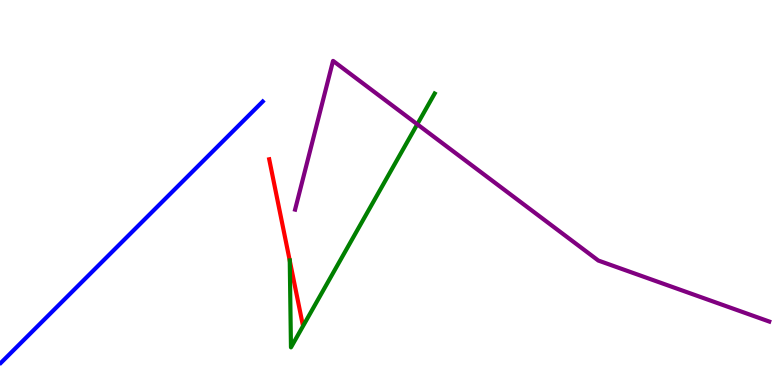[{'lines': ['blue', 'red'], 'intersections': []}, {'lines': ['green', 'red'], 'intersections': [{'x': 3.74, 'y': 3.23}]}, {'lines': ['purple', 'red'], 'intersections': []}, {'lines': ['blue', 'green'], 'intersections': []}, {'lines': ['blue', 'purple'], 'intersections': []}, {'lines': ['green', 'purple'], 'intersections': [{'x': 5.38, 'y': 6.77}]}]